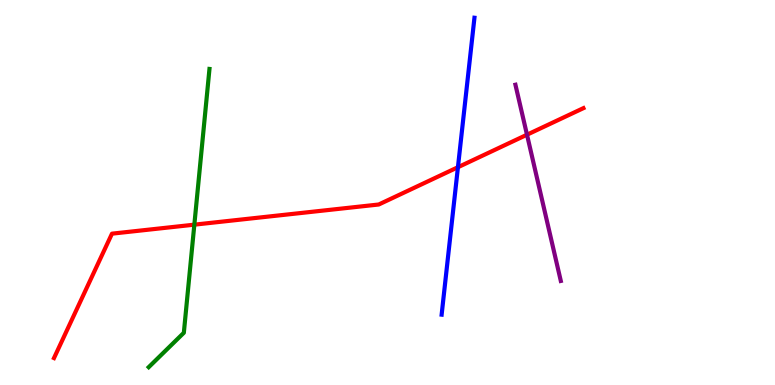[{'lines': ['blue', 'red'], 'intersections': [{'x': 5.91, 'y': 5.66}]}, {'lines': ['green', 'red'], 'intersections': [{'x': 2.51, 'y': 4.16}]}, {'lines': ['purple', 'red'], 'intersections': [{'x': 6.8, 'y': 6.5}]}, {'lines': ['blue', 'green'], 'intersections': []}, {'lines': ['blue', 'purple'], 'intersections': []}, {'lines': ['green', 'purple'], 'intersections': []}]